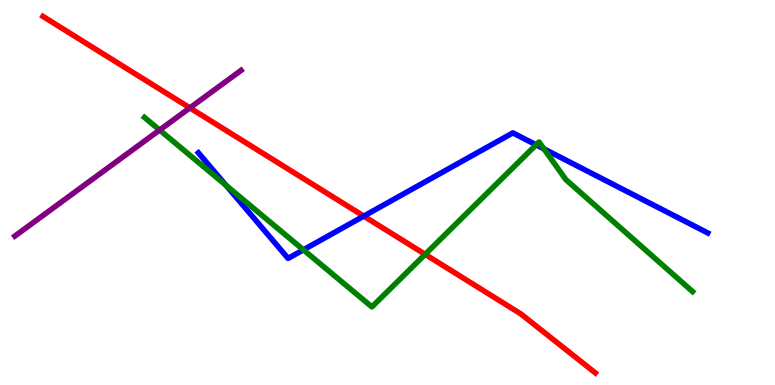[{'lines': ['blue', 'red'], 'intersections': [{'x': 4.69, 'y': 4.39}]}, {'lines': ['green', 'red'], 'intersections': [{'x': 5.49, 'y': 3.39}]}, {'lines': ['purple', 'red'], 'intersections': [{'x': 2.45, 'y': 7.2}]}, {'lines': ['blue', 'green'], 'intersections': [{'x': 2.92, 'y': 5.18}, {'x': 3.91, 'y': 3.51}, {'x': 6.92, 'y': 6.24}, {'x': 7.02, 'y': 6.13}]}, {'lines': ['blue', 'purple'], 'intersections': []}, {'lines': ['green', 'purple'], 'intersections': [{'x': 2.06, 'y': 6.62}]}]